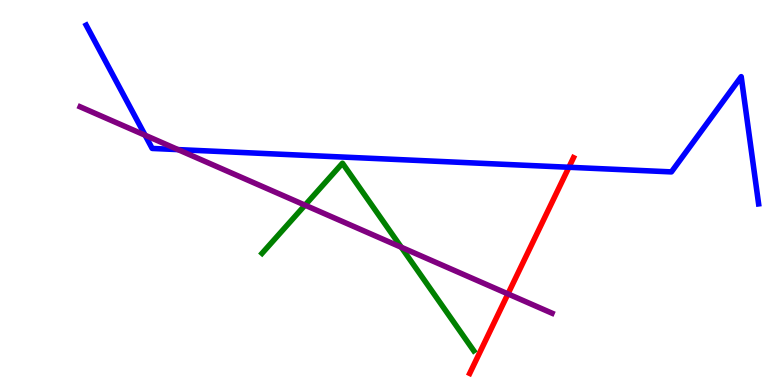[{'lines': ['blue', 'red'], 'intersections': [{'x': 7.34, 'y': 5.66}]}, {'lines': ['green', 'red'], 'intersections': []}, {'lines': ['purple', 'red'], 'intersections': [{'x': 6.55, 'y': 2.37}]}, {'lines': ['blue', 'green'], 'intersections': []}, {'lines': ['blue', 'purple'], 'intersections': [{'x': 1.87, 'y': 6.49}, {'x': 2.3, 'y': 6.11}]}, {'lines': ['green', 'purple'], 'intersections': [{'x': 3.94, 'y': 4.67}, {'x': 5.18, 'y': 3.58}]}]